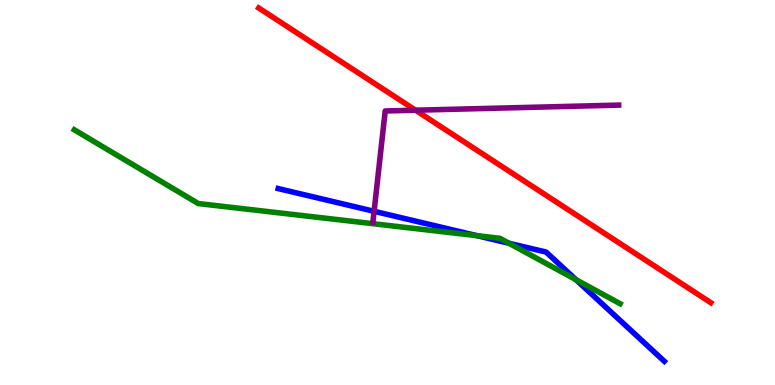[{'lines': ['blue', 'red'], 'intersections': []}, {'lines': ['green', 'red'], 'intersections': []}, {'lines': ['purple', 'red'], 'intersections': [{'x': 5.36, 'y': 7.14}]}, {'lines': ['blue', 'green'], 'intersections': [{'x': 6.15, 'y': 3.88}, {'x': 6.57, 'y': 3.68}, {'x': 7.43, 'y': 2.73}]}, {'lines': ['blue', 'purple'], 'intersections': [{'x': 4.83, 'y': 4.51}]}, {'lines': ['green', 'purple'], 'intersections': []}]